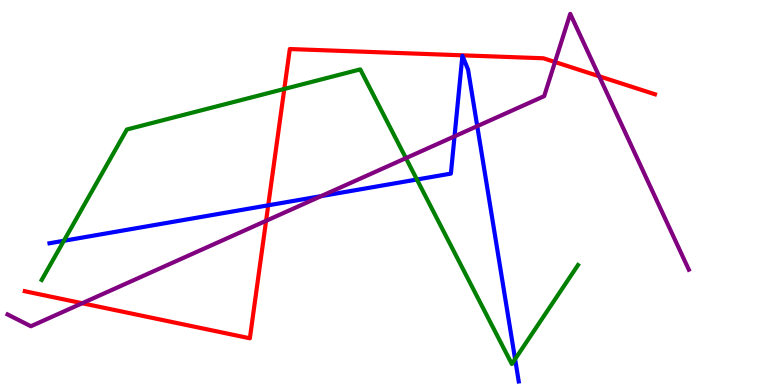[{'lines': ['blue', 'red'], 'intersections': [{'x': 3.46, 'y': 4.67}]}, {'lines': ['green', 'red'], 'intersections': [{'x': 3.67, 'y': 7.69}]}, {'lines': ['purple', 'red'], 'intersections': [{'x': 1.06, 'y': 2.12}, {'x': 3.43, 'y': 4.26}, {'x': 7.16, 'y': 8.39}, {'x': 7.73, 'y': 8.02}]}, {'lines': ['blue', 'green'], 'intersections': [{'x': 0.824, 'y': 3.75}, {'x': 5.38, 'y': 5.34}, {'x': 6.65, 'y': 0.673}]}, {'lines': ['blue', 'purple'], 'intersections': [{'x': 4.14, 'y': 4.91}, {'x': 5.86, 'y': 6.46}, {'x': 6.16, 'y': 6.72}]}, {'lines': ['green', 'purple'], 'intersections': [{'x': 5.24, 'y': 5.89}]}]